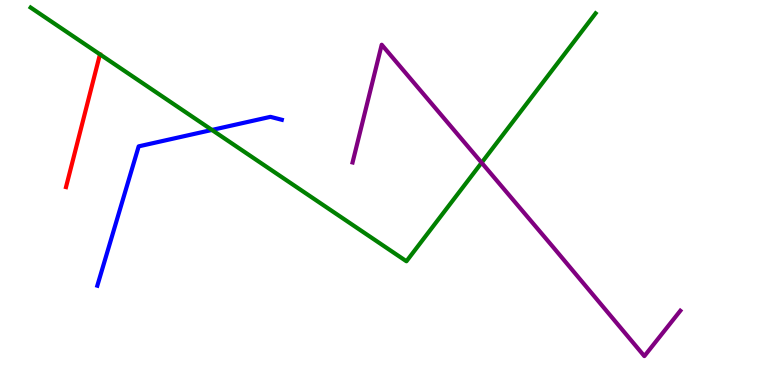[{'lines': ['blue', 'red'], 'intersections': []}, {'lines': ['green', 'red'], 'intersections': []}, {'lines': ['purple', 'red'], 'intersections': []}, {'lines': ['blue', 'green'], 'intersections': [{'x': 2.73, 'y': 6.62}]}, {'lines': ['blue', 'purple'], 'intersections': []}, {'lines': ['green', 'purple'], 'intersections': [{'x': 6.21, 'y': 5.77}]}]